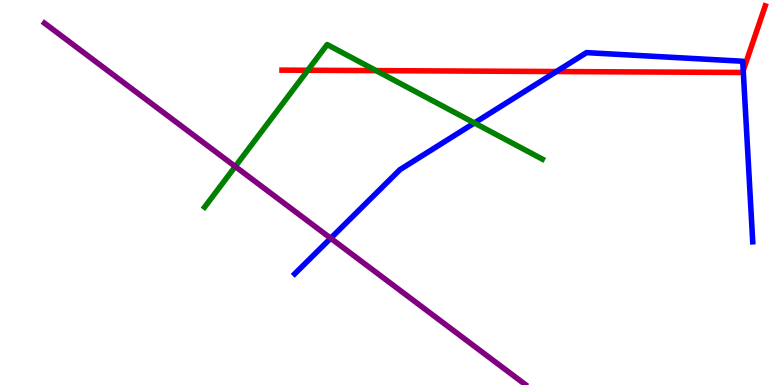[{'lines': ['blue', 'red'], 'intersections': [{'x': 7.18, 'y': 8.14}, {'x': 9.59, 'y': 8.17}]}, {'lines': ['green', 'red'], 'intersections': [{'x': 3.97, 'y': 8.17}, {'x': 4.85, 'y': 8.17}]}, {'lines': ['purple', 'red'], 'intersections': []}, {'lines': ['blue', 'green'], 'intersections': [{'x': 6.12, 'y': 6.81}]}, {'lines': ['blue', 'purple'], 'intersections': [{'x': 4.27, 'y': 3.81}]}, {'lines': ['green', 'purple'], 'intersections': [{'x': 3.04, 'y': 5.68}]}]